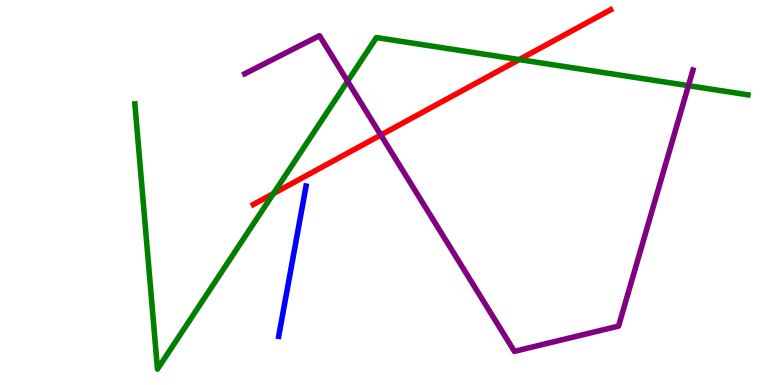[{'lines': ['blue', 'red'], 'intersections': []}, {'lines': ['green', 'red'], 'intersections': [{'x': 3.53, 'y': 4.97}, {'x': 6.7, 'y': 8.45}]}, {'lines': ['purple', 'red'], 'intersections': [{'x': 4.91, 'y': 6.49}]}, {'lines': ['blue', 'green'], 'intersections': []}, {'lines': ['blue', 'purple'], 'intersections': []}, {'lines': ['green', 'purple'], 'intersections': [{'x': 4.49, 'y': 7.89}, {'x': 8.88, 'y': 7.78}]}]